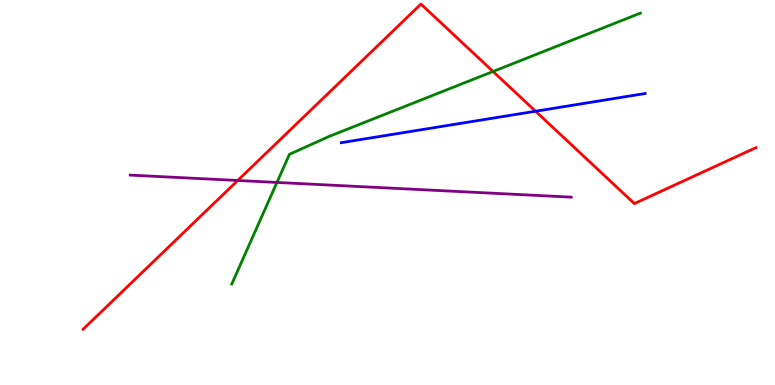[{'lines': ['blue', 'red'], 'intersections': [{'x': 6.91, 'y': 7.11}]}, {'lines': ['green', 'red'], 'intersections': [{'x': 6.36, 'y': 8.14}]}, {'lines': ['purple', 'red'], 'intersections': [{'x': 3.07, 'y': 5.31}]}, {'lines': ['blue', 'green'], 'intersections': []}, {'lines': ['blue', 'purple'], 'intersections': []}, {'lines': ['green', 'purple'], 'intersections': [{'x': 3.57, 'y': 5.26}]}]